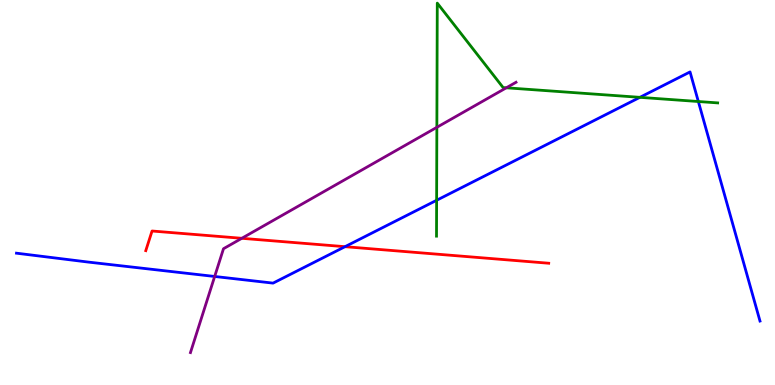[{'lines': ['blue', 'red'], 'intersections': [{'x': 4.45, 'y': 3.59}]}, {'lines': ['green', 'red'], 'intersections': []}, {'lines': ['purple', 'red'], 'intersections': [{'x': 3.12, 'y': 3.81}]}, {'lines': ['blue', 'green'], 'intersections': [{'x': 5.63, 'y': 4.8}, {'x': 8.26, 'y': 7.47}, {'x': 9.01, 'y': 7.36}]}, {'lines': ['blue', 'purple'], 'intersections': [{'x': 2.77, 'y': 2.82}]}, {'lines': ['green', 'purple'], 'intersections': [{'x': 5.64, 'y': 6.69}, {'x': 6.53, 'y': 7.72}]}]